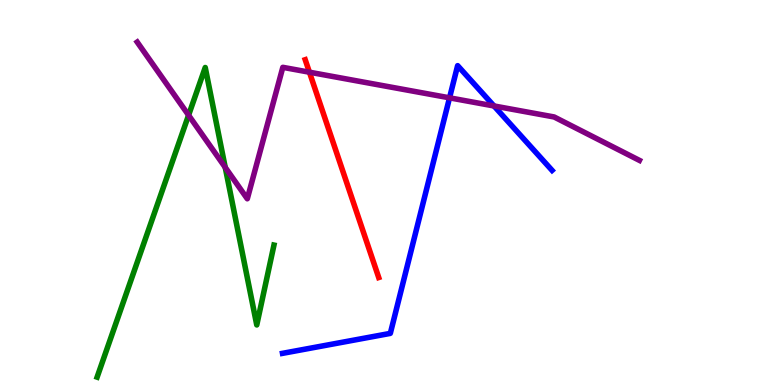[{'lines': ['blue', 'red'], 'intersections': []}, {'lines': ['green', 'red'], 'intersections': []}, {'lines': ['purple', 'red'], 'intersections': [{'x': 3.99, 'y': 8.12}]}, {'lines': ['blue', 'green'], 'intersections': []}, {'lines': ['blue', 'purple'], 'intersections': [{'x': 5.8, 'y': 7.46}, {'x': 6.37, 'y': 7.25}]}, {'lines': ['green', 'purple'], 'intersections': [{'x': 2.43, 'y': 7.01}, {'x': 2.91, 'y': 5.65}]}]